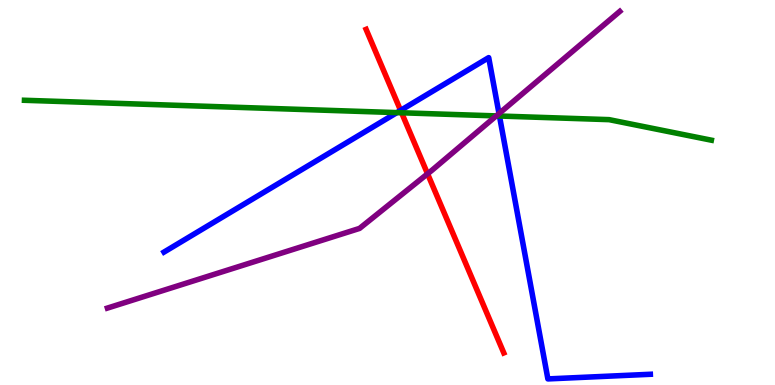[{'lines': ['blue', 'red'], 'intersections': [{'x': 5.17, 'y': 7.13}]}, {'lines': ['green', 'red'], 'intersections': [{'x': 5.18, 'y': 7.07}]}, {'lines': ['purple', 'red'], 'intersections': [{'x': 5.52, 'y': 5.49}]}, {'lines': ['blue', 'green'], 'intersections': [{'x': 5.12, 'y': 7.07}, {'x': 6.44, 'y': 6.99}]}, {'lines': ['blue', 'purple'], 'intersections': [{'x': 6.44, 'y': 7.05}]}, {'lines': ['green', 'purple'], 'intersections': [{'x': 6.4, 'y': 6.99}]}]